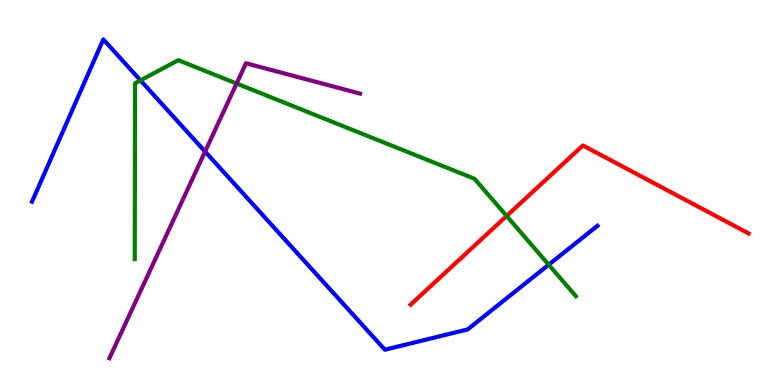[{'lines': ['blue', 'red'], 'intersections': []}, {'lines': ['green', 'red'], 'intersections': [{'x': 6.54, 'y': 4.39}]}, {'lines': ['purple', 'red'], 'intersections': []}, {'lines': ['blue', 'green'], 'intersections': [{'x': 1.81, 'y': 7.91}, {'x': 7.08, 'y': 3.12}]}, {'lines': ['blue', 'purple'], 'intersections': [{'x': 2.65, 'y': 6.06}]}, {'lines': ['green', 'purple'], 'intersections': [{'x': 3.05, 'y': 7.83}]}]